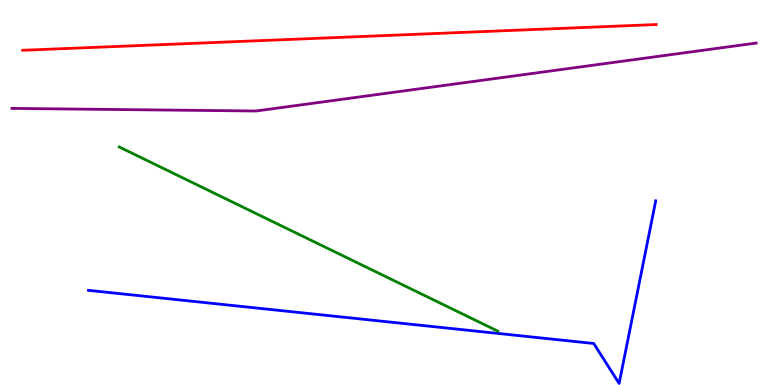[{'lines': ['blue', 'red'], 'intersections': []}, {'lines': ['green', 'red'], 'intersections': []}, {'lines': ['purple', 'red'], 'intersections': []}, {'lines': ['blue', 'green'], 'intersections': []}, {'lines': ['blue', 'purple'], 'intersections': []}, {'lines': ['green', 'purple'], 'intersections': []}]